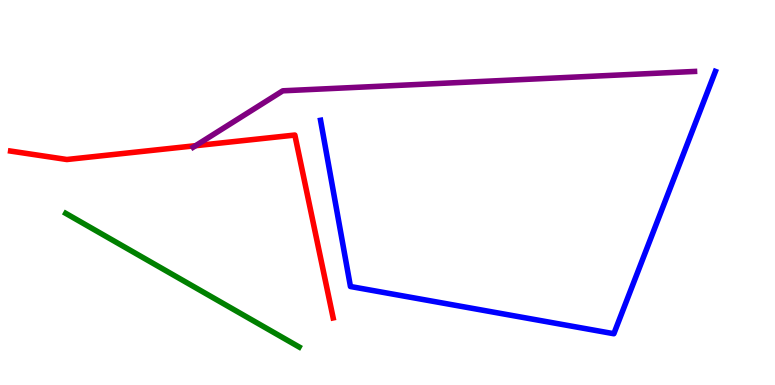[{'lines': ['blue', 'red'], 'intersections': []}, {'lines': ['green', 'red'], 'intersections': []}, {'lines': ['purple', 'red'], 'intersections': [{'x': 2.52, 'y': 6.22}]}, {'lines': ['blue', 'green'], 'intersections': []}, {'lines': ['blue', 'purple'], 'intersections': []}, {'lines': ['green', 'purple'], 'intersections': []}]